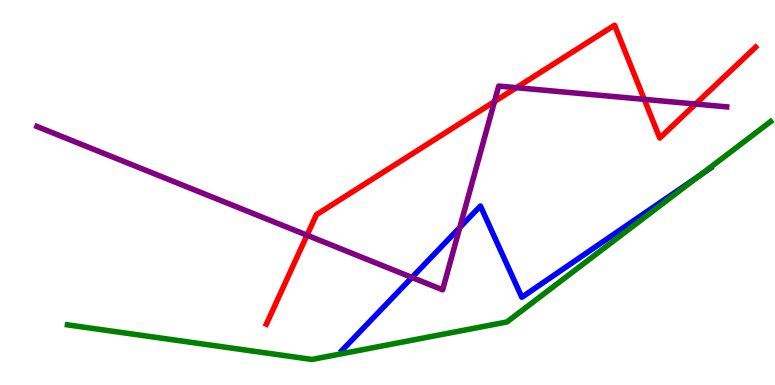[{'lines': ['blue', 'red'], 'intersections': []}, {'lines': ['green', 'red'], 'intersections': []}, {'lines': ['purple', 'red'], 'intersections': [{'x': 3.96, 'y': 3.89}, {'x': 6.38, 'y': 7.36}, {'x': 6.66, 'y': 7.72}, {'x': 8.31, 'y': 7.42}, {'x': 8.98, 'y': 7.3}]}, {'lines': ['blue', 'green'], 'intersections': [{'x': 9.02, 'y': 5.43}]}, {'lines': ['blue', 'purple'], 'intersections': [{'x': 5.32, 'y': 2.79}, {'x': 5.93, 'y': 4.09}]}, {'lines': ['green', 'purple'], 'intersections': []}]